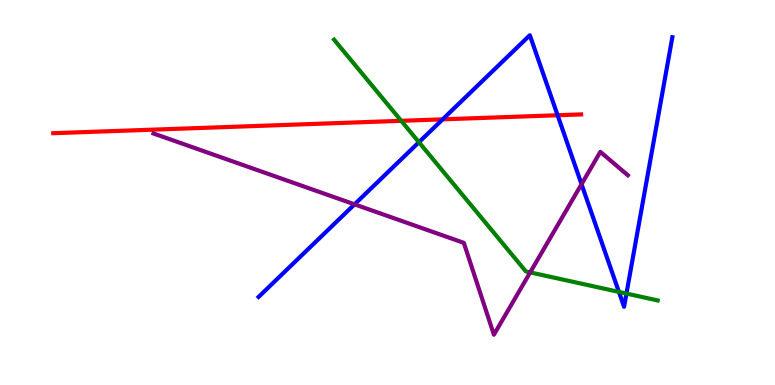[{'lines': ['blue', 'red'], 'intersections': [{'x': 5.71, 'y': 6.9}, {'x': 7.19, 'y': 7.01}]}, {'lines': ['green', 'red'], 'intersections': [{'x': 5.18, 'y': 6.86}]}, {'lines': ['purple', 'red'], 'intersections': []}, {'lines': ['blue', 'green'], 'intersections': [{'x': 5.41, 'y': 6.31}, {'x': 7.99, 'y': 2.42}, {'x': 8.08, 'y': 2.37}]}, {'lines': ['blue', 'purple'], 'intersections': [{'x': 4.57, 'y': 4.69}, {'x': 7.5, 'y': 5.22}]}, {'lines': ['green', 'purple'], 'intersections': [{'x': 6.84, 'y': 2.92}]}]